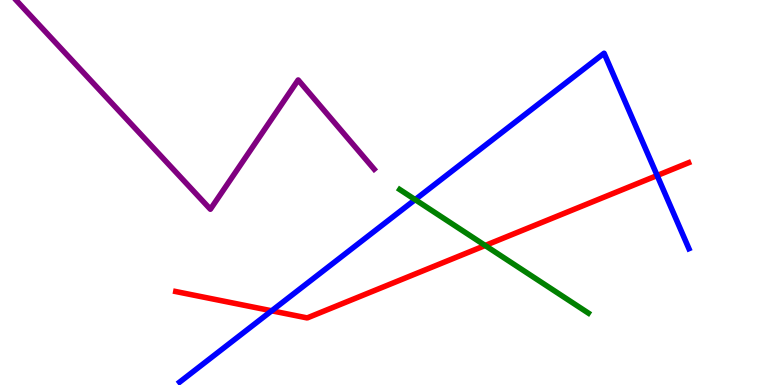[{'lines': ['blue', 'red'], 'intersections': [{'x': 3.51, 'y': 1.93}, {'x': 8.48, 'y': 5.44}]}, {'lines': ['green', 'red'], 'intersections': [{'x': 6.26, 'y': 3.62}]}, {'lines': ['purple', 'red'], 'intersections': []}, {'lines': ['blue', 'green'], 'intersections': [{'x': 5.36, 'y': 4.81}]}, {'lines': ['blue', 'purple'], 'intersections': []}, {'lines': ['green', 'purple'], 'intersections': []}]